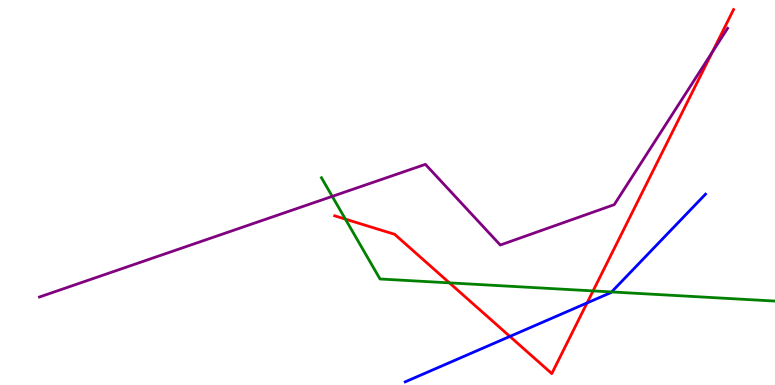[{'lines': ['blue', 'red'], 'intersections': [{'x': 6.58, 'y': 1.26}, {'x': 7.58, 'y': 2.13}]}, {'lines': ['green', 'red'], 'intersections': [{'x': 4.46, 'y': 4.31}, {'x': 5.8, 'y': 2.65}, {'x': 7.65, 'y': 2.44}]}, {'lines': ['purple', 'red'], 'intersections': [{'x': 9.19, 'y': 8.65}]}, {'lines': ['blue', 'green'], 'intersections': [{'x': 7.89, 'y': 2.42}]}, {'lines': ['blue', 'purple'], 'intersections': []}, {'lines': ['green', 'purple'], 'intersections': [{'x': 4.29, 'y': 4.9}]}]